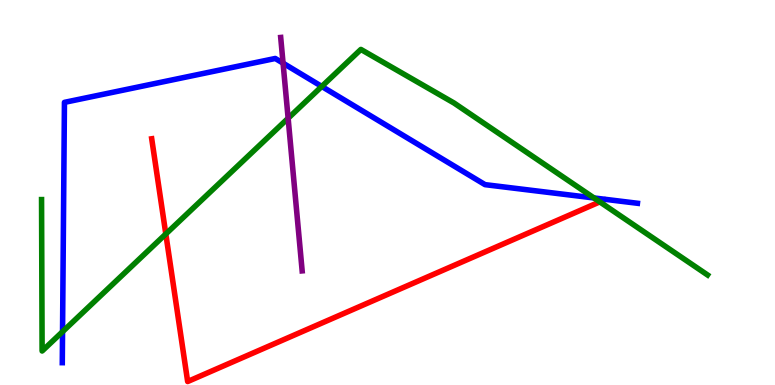[{'lines': ['blue', 'red'], 'intersections': []}, {'lines': ['green', 'red'], 'intersections': [{'x': 2.14, 'y': 3.92}, {'x': 7.74, 'y': 4.76}]}, {'lines': ['purple', 'red'], 'intersections': []}, {'lines': ['blue', 'green'], 'intersections': [{'x': 0.807, 'y': 1.38}, {'x': 4.15, 'y': 7.75}, {'x': 7.66, 'y': 4.86}]}, {'lines': ['blue', 'purple'], 'intersections': [{'x': 3.65, 'y': 8.36}]}, {'lines': ['green', 'purple'], 'intersections': [{'x': 3.72, 'y': 6.93}]}]